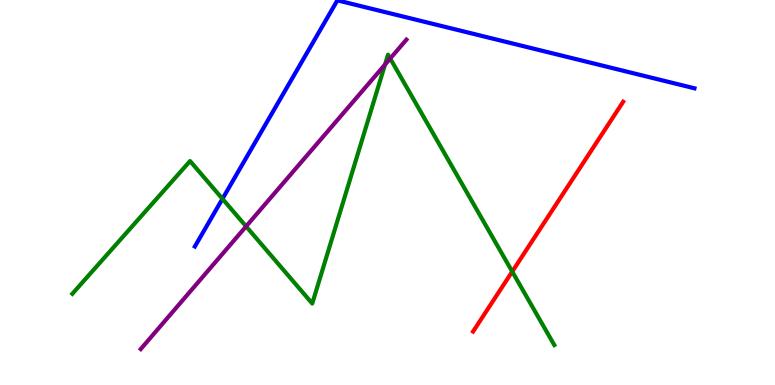[{'lines': ['blue', 'red'], 'intersections': []}, {'lines': ['green', 'red'], 'intersections': [{'x': 6.61, 'y': 2.95}]}, {'lines': ['purple', 'red'], 'intersections': []}, {'lines': ['blue', 'green'], 'intersections': [{'x': 2.87, 'y': 4.84}]}, {'lines': ['blue', 'purple'], 'intersections': []}, {'lines': ['green', 'purple'], 'intersections': [{'x': 3.18, 'y': 4.12}, {'x': 4.97, 'y': 8.32}, {'x': 5.03, 'y': 8.48}]}]